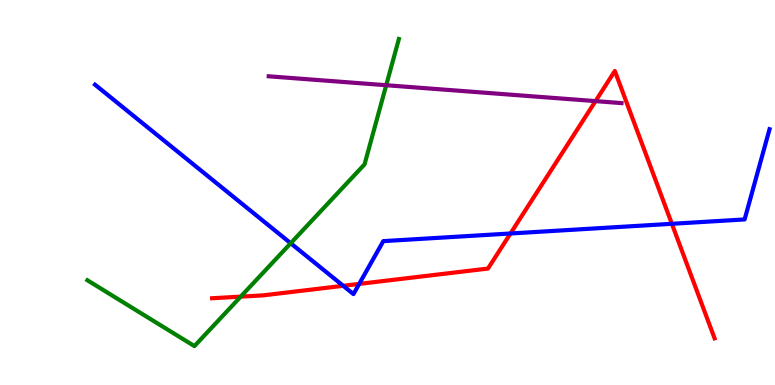[{'lines': ['blue', 'red'], 'intersections': [{'x': 4.43, 'y': 2.58}, {'x': 4.63, 'y': 2.63}, {'x': 6.59, 'y': 3.94}, {'x': 8.67, 'y': 4.19}]}, {'lines': ['green', 'red'], 'intersections': [{'x': 3.11, 'y': 2.3}]}, {'lines': ['purple', 'red'], 'intersections': [{'x': 7.68, 'y': 7.37}]}, {'lines': ['blue', 'green'], 'intersections': [{'x': 3.75, 'y': 3.68}]}, {'lines': ['blue', 'purple'], 'intersections': []}, {'lines': ['green', 'purple'], 'intersections': [{'x': 4.98, 'y': 7.79}]}]